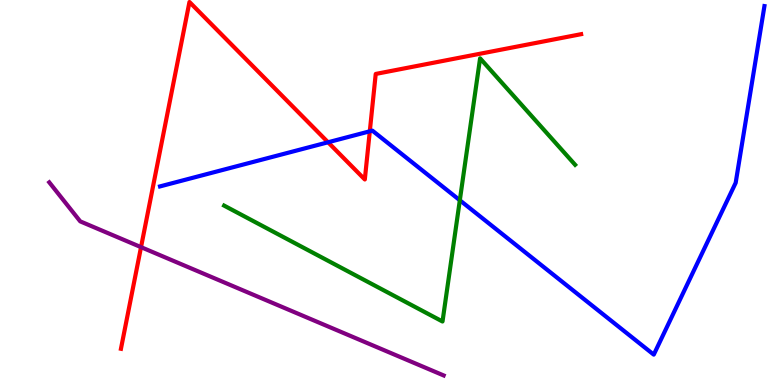[{'lines': ['blue', 'red'], 'intersections': [{'x': 4.23, 'y': 6.3}, {'x': 4.77, 'y': 6.59}]}, {'lines': ['green', 'red'], 'intersections': []}, {'lines': ['purple', 'red'], 'intersections': [{'x': 1.82, 'y': 3.58}]}, {'lines': ['blue', 'green'], 'intersections': [{'x': 5.93, 'y': 4.8}]}, {'lines': ['blue', 'purple'], 'intersections': []}, {'lines': ['green', 'purple'], 'intersections': []}]